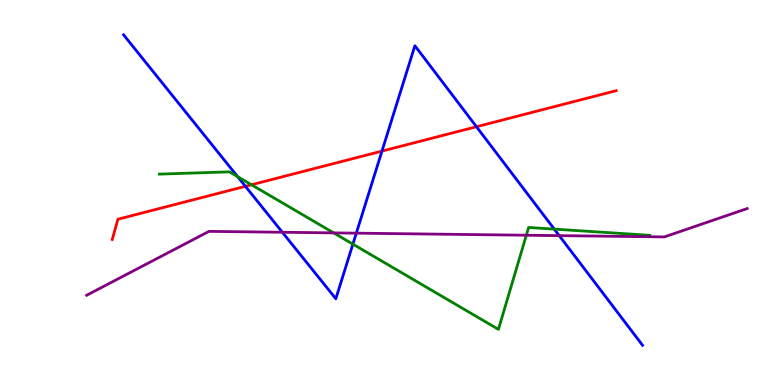[{'lines': ['blue', 'red'], 'intersections': [{'x': 3.17, 'y': 5.16}, {'x': 4.93, 'y': 6.08}, {'x': 6.15, 'y': 6.71}]}, {'lines': ['green', 'red'], 'intersections': [{'x': 3.24, 'y': 5.2}]}, {'lines': ['purple', 'red'], 'intersections': []}, {'lines': ['blue', 'green'], 'intersections': [{'x': 3.07, 'y': 5.41}, {'x': 4.55, 'y': 3.66}, {'x': 7.15, 'y': 4.05}]}, {'lines': ['blue', 'purple'], 'intersections': [{'x': 3.64, 'y': 3.97}, {'x': 4.6, 'y': 3.94}, {'x': 7.22, 'y': 3.88}]}, {'lines': ['green', 'purple'], 'intersections': [{'x': 4.31, 'y': 3.95}, {'x': 6.79, 'y': 3.89}]}]